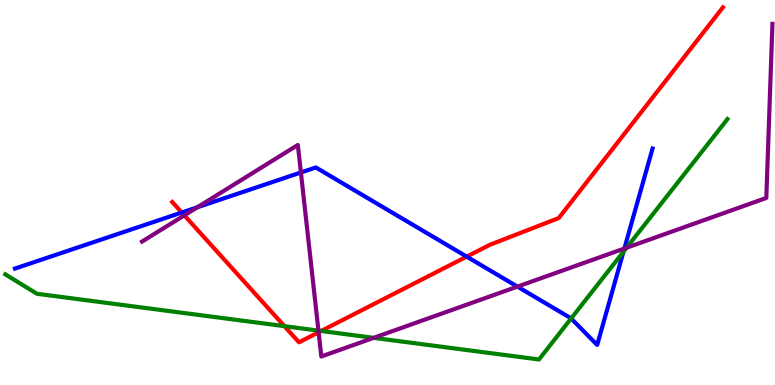[{'lines': ['blue', 'red'], 'intersections': [{'x': 2.35, 'y': 4.48}, {'x': 6.02, 'y': 3.33}]}, {'lines': ['green', 'red'], 'intersections': [{'x': 3.67, 'y': 1.53}, {'x': 4.14, 'y': 1.4}]}, {'lines': ['purple', 'red'], 'intersections': [{'x': 2.38, 'y': 4.41}, {'x': 4.11, 'y': 1.37}]}, {'lines': ['blue', 'green'], 'intersections': [{'x': 7.37, 'y': 1.73}, {'x': 8.04, 'y': 3.46}]}, {'lines': ['blue', 'purple'], 'intersections': [{'x': 2.55, 'y': 4.62}, {'x': 3.88, 'y': 5.52}, {'x': 6.68, 'y': 2.56}, {'x': 8.06, 'y': 3.55}]}, {'lines': ['green', 'purple'], 'intersections': [{'x': 4.11, 'y': 1.41}, {'x': 4.82, 'y': 1.22}, {'x': 8.09, 'y': 3.57}]}]